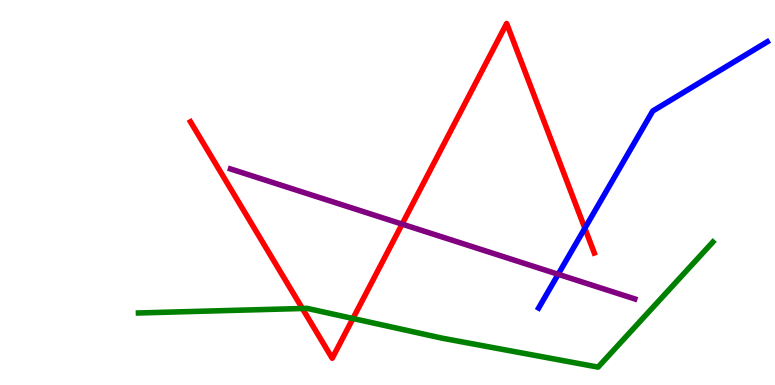[{'lines': ['blue', 'red'], 'intersections': [{'x': 7.55, 'y': 4.07}]}, {'lines': ['green', 'red'], 'intersections': [{'x': 3.9, 'y': 1.99}, {'x': 4.55, 'y': 1.73}]}, {'lines': ['purple', 'red'], 'intersections': [{'x': 5.19, 'y': 4.18}]}, {'lines': ['blue', 'green'], 'intersections': []}, {'lines': ['blue', 'purple'], 'intersections': [{'x': 7.2, 'y': 2.88}]}, {'lines': ['green', 'purple'], 'intersections': []}]